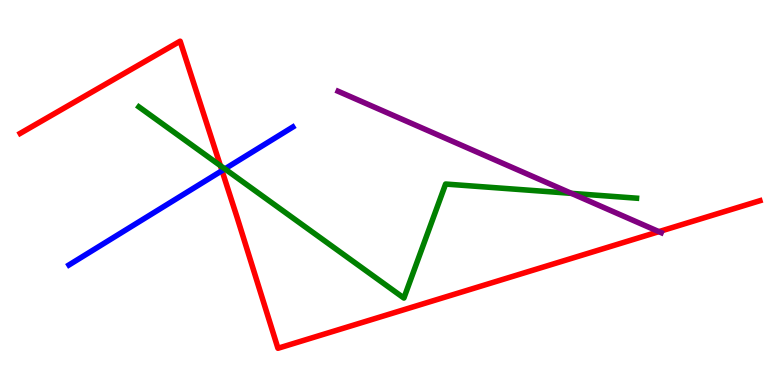[{'lines': ['blue', 'red'], 'intersections': [{'x': 2.86, 'y': 5.57}]}, {'lines': ['green', 'red'], 'intersections': [{'x': 2.84, 'y': 5.7}]}, {'lines': ['purple', 'red'], 'intersections': [{'x': 8.5, 'y': 3.98}]}, {'lines': ['blue', 'green'], 'intersections': [{'x': 2.9, 'y': 5.61}]}, {'lines': ['blue', 'purple'], 'intersections': []}, {'lines': ['green', 'purple'], 'intersections': [{'x': 7.37, 'y': 4.98}]}]